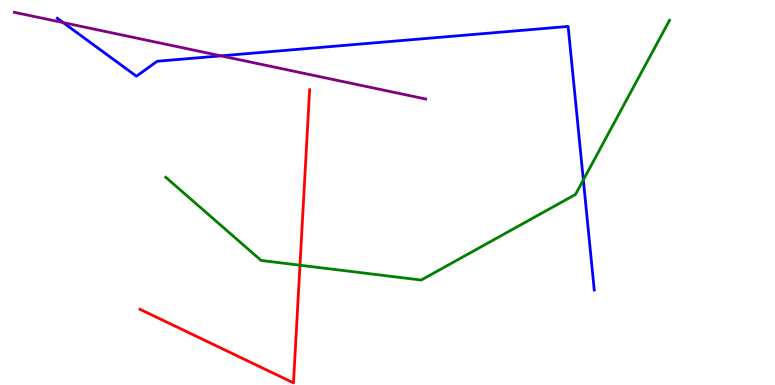[{'lines': ['blue', 'red'], 'intersections': []}, {'lines': ['green', 'red'], 'intersections': [{'x': 3.87, 'y': 3.11}]}, {'lines': ['purple', 'red'], 'intersections': []}, {'lines': ['blue', 'green'], 'intersections': [{'x': 7.53, 'y': 5.33}]}, {'lines': ['blue', 'purple'], 'intersections': [{'x': 0.816, 'y': 9.41}, {'x': 2.85, 'y': 8.55}]}, {'lines': ['green', 'purple'], 'intersections': []}]